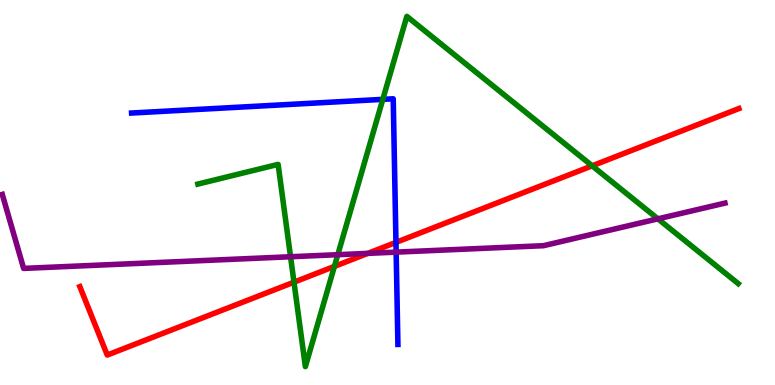[{'lines': ['blue', 'red'], 'intersections': [{'x': 5.11, 'y': 3.7}]}, {'lines': ['green', 'red'], 'intersections': [{'x': 3.79, 'y': 2.67}, {'x': 4.31, 'y': 3.08}, {'x': 7.64, 'y': 5.69}]}, {'lines': ['purple', 'red'], 'intersections': [{'x': 4.75, 'y': 3.42}]}, {'lines': ['blue', 'green'], 'intersections': [{'x': 4.94, 'y': 7.42}]}, {'lines': ['blue', 'purple'], 'intersections': [{'x': 5.11, 'y': 3.45}]}, {'lines': ['green', 'purple'], 'intersections': [{'x': 3.75, 'y': 3.33}, {'x': 4.36, 'y': 3.38}, {'x': 8.49, 'y': 4.32}]}]